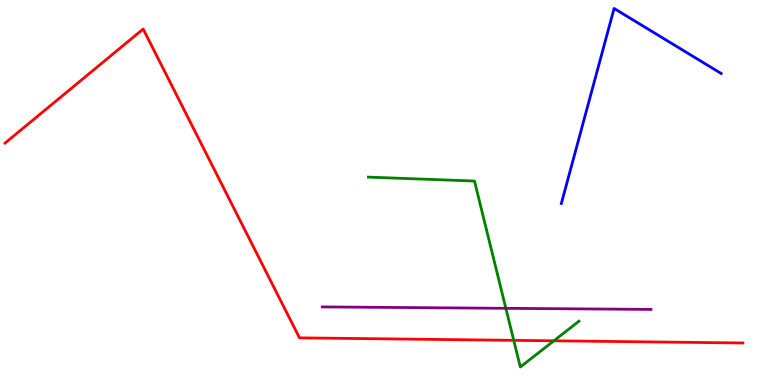[{'lines': ['blue', 'red'], 'intersections': []}, {'lines': ['green', 'red'], 'intersections': [{'x': 6.63, 'y': 1.16}, {'x': 7.15, 'y': 1.15}]}, {'lines': ['purple', 'red'], 'intersections': []}, {'lines': ['blue', 'green'], 'intersections': []}, {'lines': ['blue', 'purple'], 'intersections': []}, {'lines': ['green', 'purple'], 'intersections': [{'x': 6.53, 'y': 1.99}]}]